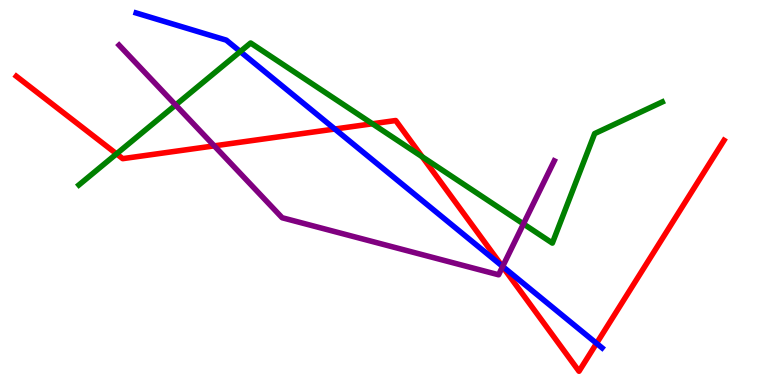[{'lines': ['blue', 'red'], 'intersections': [{'x': 4.32, 'y': 6.65}, {'x': 6.48, 'y': 3.09}, {'x': 7.7, 'y': 1.08}]}, {'lines': ['green', 'red'], 'intersections': [{'x': 1.5, 'y': 6.0}, {'x': 4.81, 'y': 6.79}, {'x': 5.45, 'y': 5.93}]}, {'lines': ['purple', 'red'], 'intersections': [{'x': 2.76, 'y': 6.21}, {'x': 6.48, 'y': 3.07}]}, {'lines': ['blue', 'green'], 'intersections': [{'x': 3.1, 'y': 8.66}]}, {'lines': ['blue', 'purple'], 'intersections': [{'x': 6.49, 'y': 3.08}]}, {'lines': ['green', 'purple'], 'intersections': [{'x': 2.27, 'y': 7.27}, {'x': 6.75, 'y': 4.18}]}]